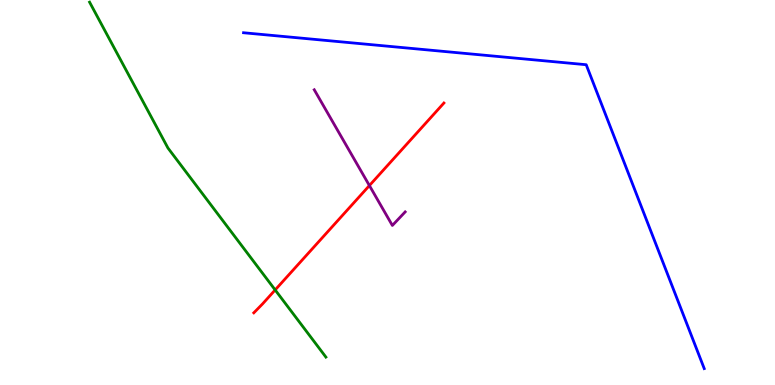[{'lines': ['blue', 'red'], 'intersections': []}, {'lines': ['green', 'red'], 'intersections': [{'x': 3.55, 'y': 2.47}]}, {'lines': ['purple', 'red'], 'intersections': [{'x': 4.77, 'y': 5.18}]}, {'lines': ['blue', 'green'], 'intersections': []}, {'lines': ['blue', 'purple'], 'intersections': []}, {'lines': ['green', 'purple'], 'intersections': []}]